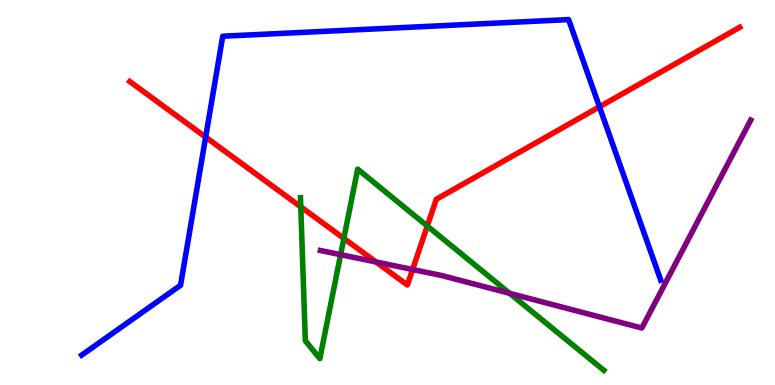[{'lines': ['blue', 'red'], 'intersections': [{'x': 2.65, 'y': 6.44}, {'x': 7.73, 'y': 7.23}]}, {'lines': ['green', 'red'], 'intersections': [{'x': 3.88, 'y': 4.63}, {'x': 4.44, 'y': 3.81}, {'x': 5.51, 'y': 4.13}]}, {'lines': ['purple', 'red'], 'intersections': [{'x': 4.85, 'y': 3.2}, {'x': 5.32, 'y': 3.0}]}, {'lines': ['blue', 'green'], 'intersections': []}, {'lines': ['blue', 'purple'], 'intersections': []}, {'lines': ['green', 'purple'], 'intersections': [{'x': 4.39, 'y': 3.39}, {'x': 6.58, 'y': 2.38}]}]